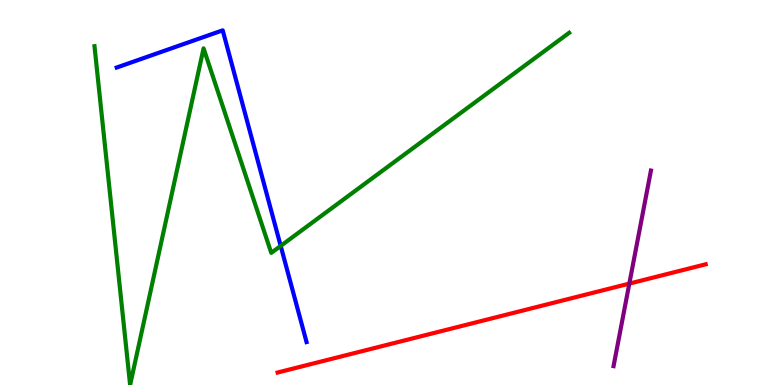[{'lines': ['blue', 'red'], 'intersections': []}, {'lines': ['green', 'red'], 'intersections': []}, {'lines': ['purple', 'red'], 'intersections': [{'x': 8.12, 'y': 2.63}]}, {'lines': ['blue', 'green'], 'intersections': [{'x': 3.62, 'y': 3.61}]}, {'lines': ['blue', 'purple'], 'intersections': []}, {'lines': ['green', 'purple'], 'intersections': []}]